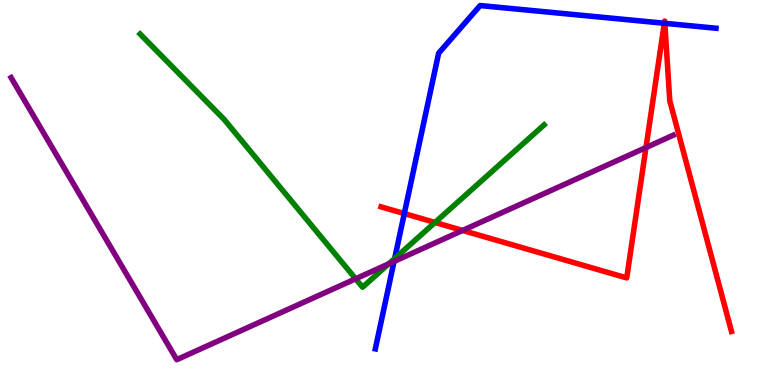[{'lines': ['blue', 'red'], 'intersections': [{'x': 5.22, 'y': 4.45}, {'x': 8.57, 'y': 9.4}, {'x': 8.58, 'y': 9.39}]}, {'lines': ['green', 'red'], 'intersections': [{'x': 5.61, 'y': 4.22}]}, {'lines': ['purple', 'red'], 'intersections': [{'x': 5.97, 'y': 4.01}, {'x': 8.34, 'y': 6.17}]}, {'lines': ['blue', 'green'], 'intersections': [{'x': 5.09, 'y': 3.29}]}, {'lines': ['blue', 'purple'], 'intersections': [{'x': 5.08, 'y': 3.21}]}, {'lines': ['green', 'purple'], 'intersections': [{'x': 4.59, 'y': 2.76}, {'x': 5.02, 'y': 3.15}]}]